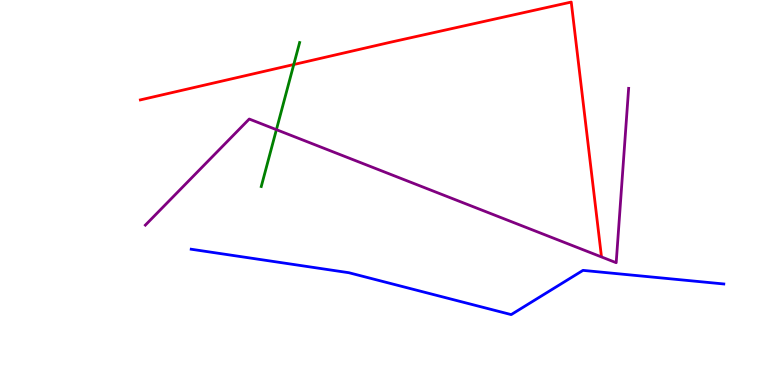[{'lines': ['blue', 'red'], 'intersections': []}, {'lines': ['green', 'red'], 'intersections': [{'x': 3.79, 'y': 8.32}]}, {'lines': ['purple', 'red'], 'intersections': []}, {'lines': ['blue', 'green'], 'intersections': []}, {'lines': ['blue', 'purple'], 'intersections': []}, {'lines': ['green', 'purple'], 'intersections': [{'x': 3.57, 'y': 6.63}]}]